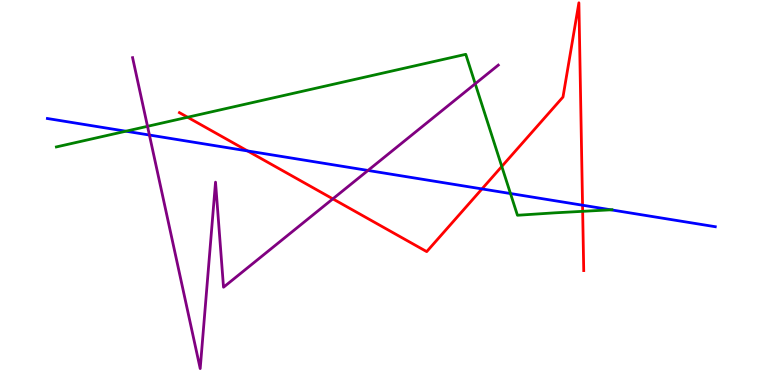[{'lines': ['blue', 'red'], 'intersections': [{'x': 3.19, 'y': 6.08}, {'x': 6.22, 'y': 5.09}, {'x': 7.52, 'y': 4.67}]}, {'lines': ['green', 'red'], 'intersections': [{'x': 2.42, 'y': 6.95}, {'x': 6.47, 'y': 5.68}, {'x': 7.52, 'y': 4.51}]}, {'lines': ['purple', 'red'], 'intersections': [{'x': 4.29, 'y': 4.83}]}, {'lines': ['blue', 'green'], 'intersections': [{'x': 1.62, 'y': 6.59}, {'x': 6.59, 'y': 4.97}, {'x': 7.88, 'y': 4.55}]}, {'lines': ['blue', 'purple'], 'intersections': [{'x': 1.93, 'y': 6.49}, {'x': 4.75, 'y': 5.57}]}, {'lines': ['green', 'purple'], 'intersections': [{'x': 1.9, 'y': 6.72}, {'x': 6.13, 'y': 7.82}]}]